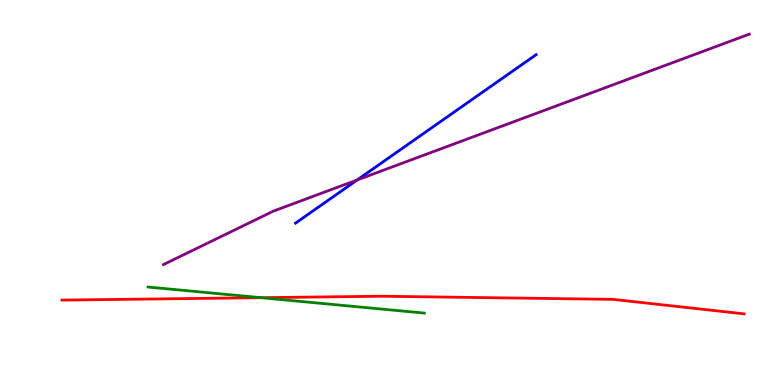[{'lines': ['blue', 'red'], 'intersections': []}, {'lines': ['green', 'red'], 'intersections': [{'x': 3.37, 'y': 2.27}]}, {'lines': ['purple', 'red'], 'intersections': []}, {'lines': ['blue', 'green'], 'intersections': []}, {'lines': ['blue', 'purple'], 'intersections': [{'x': 4.61, 'y': 5.33}]}, {'lines': ['green', 'purple'], 'intersections': []}]